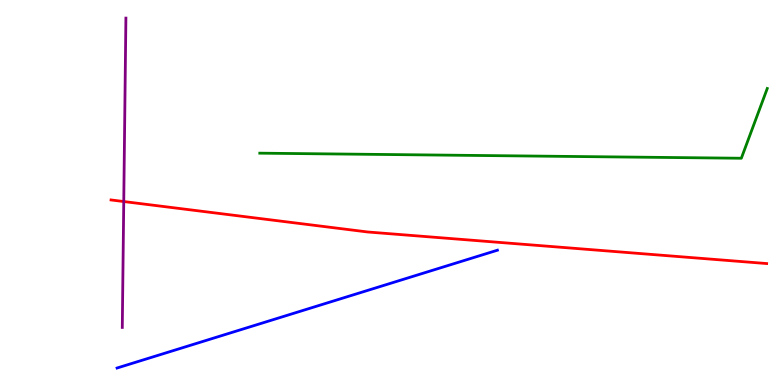[{'lines': ['blue', 'red'], 'intersections': []}, {'lines': ['green', 'red'], 'intersections': []}, {'lines': ['purple', 'red'], 'intersections': [{'x': 1.6, 'y': 4.77}]}, {'lines': ['blue', 'green'], 'intersections': []}, {'lines': ['blue', 'purple'], 'intersections': []}, {'lines': ['green', 'purple'], 'intersections': []}]